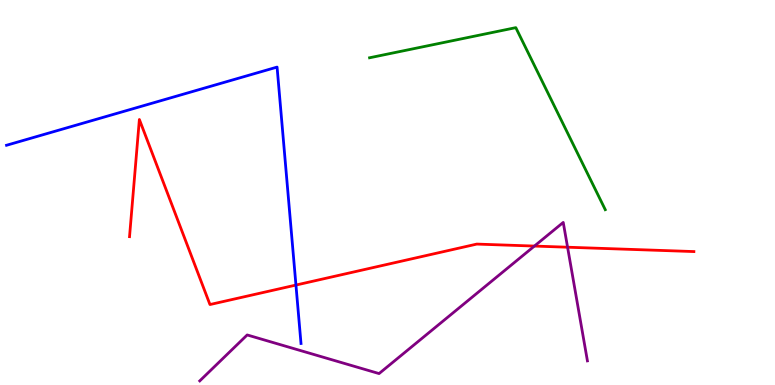[{'lines': ['blue', 'red'], 'intersections': [{'x': 3.82, 'y': 2.6}]}, {'lines': ['green', 'red'], 'intersections': []}, {'lines': ['purple', 'red'], 'intersections': [{'x': 6.9, 'y': 3.61}, {'x': 7.32, 'y': 3.58}]}, {'lines': ['blue', 'green'], 'intersections': []}, {'lines': ['blue', 'purple'], 'intersections': []}, {'lines': ['green', 'purple'], 'intersections': []}]